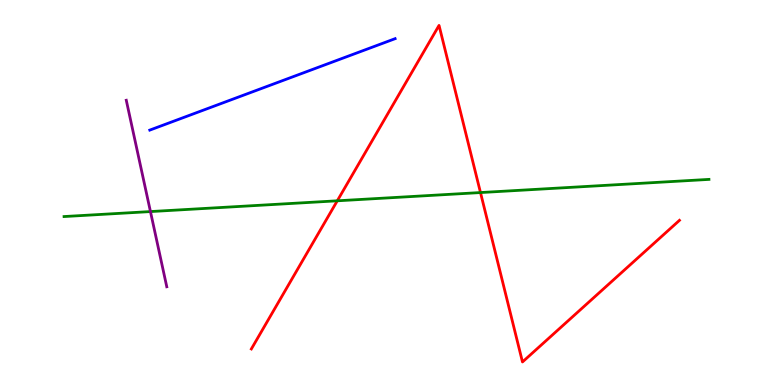[{'lines': ['blue', 'red'], 'intersections': []}, {'lines': ['green', 'red'], 'intersections': [{'x': 4.35, 'y': 4.78}, {'x': 6.2, 'y': 5.0}]}, {'lines': ['purple', 'red'], 'intersections': []}, {'lines': ['blue', 'green'], 'intersections': []}, {'lines': ['blue', 'purple'], 'intersections': []}, {'lines': ['green', 'purple'], 'intersections': [{'x': 1.94, 'y': 4.5}]}]